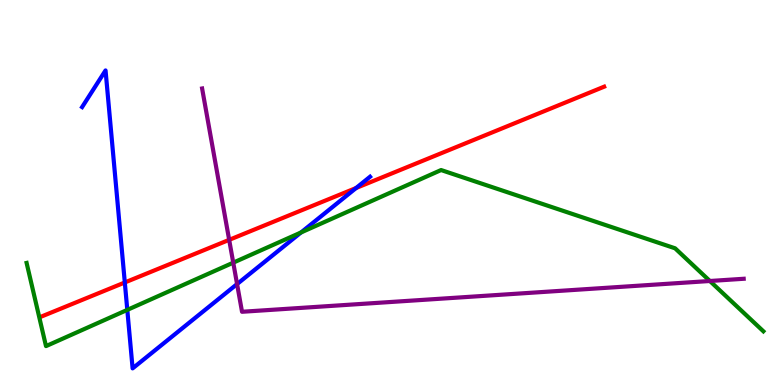[{'lines': ['blue', 'red'], 'intersections': [{'x': 1.61, 'y': 2.66}, {'x': 4.59, 'y': 5.12}]}, {'lines': ['green', 'red'], 'intersections': []}, {'lines': ['purple', 'red'], 'intersections': [{'x': 2.96, 'y': 3.77}]}, {'lines': ['blue', 'green'], 'intersections': [{'x': 1.64, 'y': 1.95}, {'x': 3.88, 'y': 3.96}]}, {'lines': ['blue', 'purple'], 'intersections': [{'x': 3.06, 'y': 2.62}]}, {'lines': ['green', 'purple'], 'intersections': [{'x': 3.01, 'y': 3.18}, {'x': 9.16, 'y': 2.7}]}]